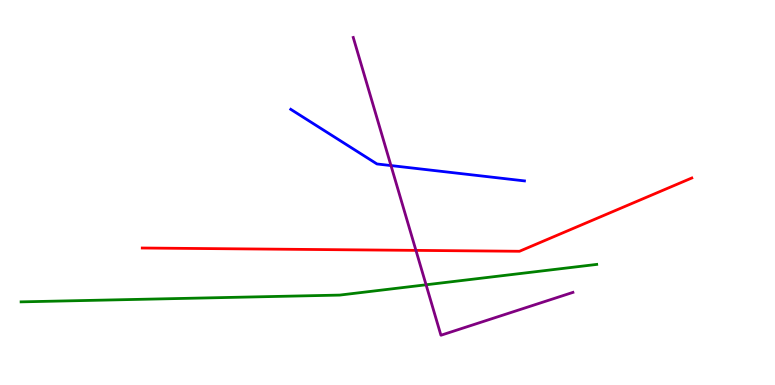[{'lines': ['blue', 'red'], 'intersections': []}, {'lines': ['green', 'red'], 'intersections': []}, {'lines': ['purple', 'red'], 'intersections': [{'x': 5.37, 'y': 3.5}]}, {'lines': ['blue', 'green'], 'intersections': []}, {'lines': ['blue', 'purple'], 'intersections': [{'x': 5.04, 'y': 5.7}]}, {'lines': ['green', 'purple'], 'intersections': [{'x': 5.5, 'y': 2.6}]}]